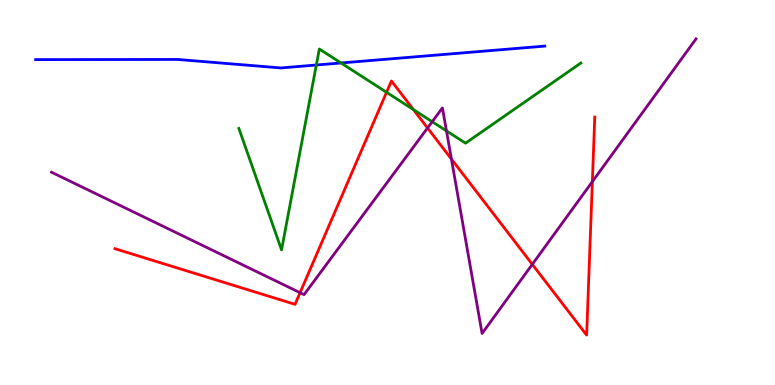[{'lines': ['blue', 'red'], 'intersections': []}, {'lines': ['green', 'red'], 'intersections': [{'x': 4.99, 'y': 7.6}, {'x': 5.33, 'y': 7.15}]}, {'lines': ['purple', 'red'], 'intersections': [{'x': 3.87, 'y': 2.4}, {'x': 5.52, 'y': 6.68}, {'x': 5.82, 'y': 5.87}, {'x': 6.87, 'y': 3.13}, {'x': 7.64, 'y': 5.28}]}, {'lines': ['blue', 'green'], 'intersections': [{'x': 4.08, 'y': 8.31}, {'x': 4.4, 'y': 8.36}]}, {'lines': ['blue', 'purple'], 'intersections': []}, {'lines': ['green', 'purple'], 'intersections': [{'x': 5.58, 'y': 6.84}, {'x': 5.76, 'y': 6.6}]}]